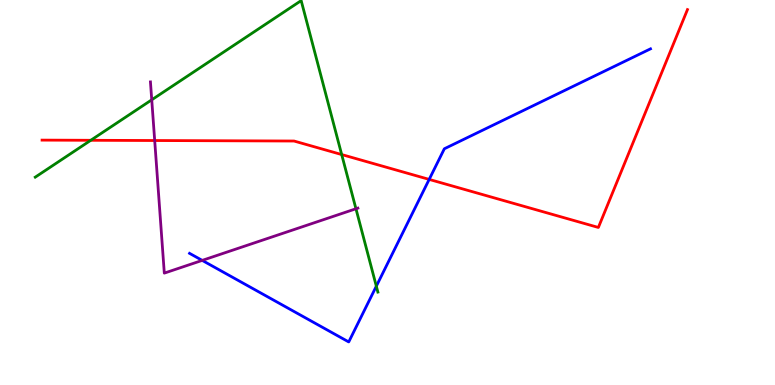[{'lines': ['blue', 'red'], 'intersections': [{'x': 5.54, 'y': 5.34}]}, {'lines': ['green', 'red'], 'intersections': [{'x': 1.17, 'y': 6.36}, {'x': 4.41, 'y': 5.99}]}, {'lines': ['purple', 'red'], 'intersections': [{'x': 2.0, 'y': 6.35}]}, {'lines': ['blue', 'green'], 'intersections': [{'x': 4.86, 'y': 2.57}]}, {'lines': ['blue', 'purple'], 'intersections': [{'x': 2.61, 'y': 3.24}]}, {'lines': ['green', 'purple'], 'intersections': [{'x': 1.96, 'y': 7.41}, {'x': 4.59, 'y': 4.58}]}]